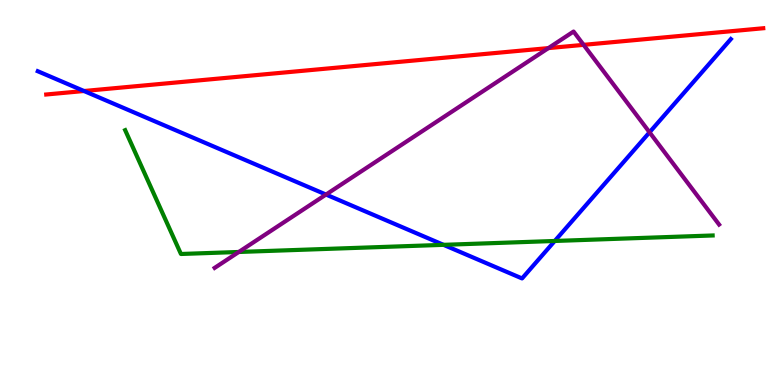[{'lines': ['blue', 'red'], 'intersections': [{'x': 1.08, 'y': 7.64}]}, {'lines': ['green', 'red'], 'intersections': []}, {'lines': ['purple', 'red'], 'intersections': [{'x': 7.08, 'y': 8.75}, {'x': 7.53, 'y': 8.84}]}, {'lines': ['blue', 'green'], 'intersections': [{'x': 5.72, 'y': 3.64}, {'x': 7.16, 'y': 3.74}]}, {'lines': ['blue', 'purple'], 'intersections': [{'x': 4.21, 'y': 4.95}, {'x': 8.38, 'y': 6.56}]}, {'lines': ['green', 'purple'], 'intersections': [{'x': 3.08, 'y': 3.46}]}]